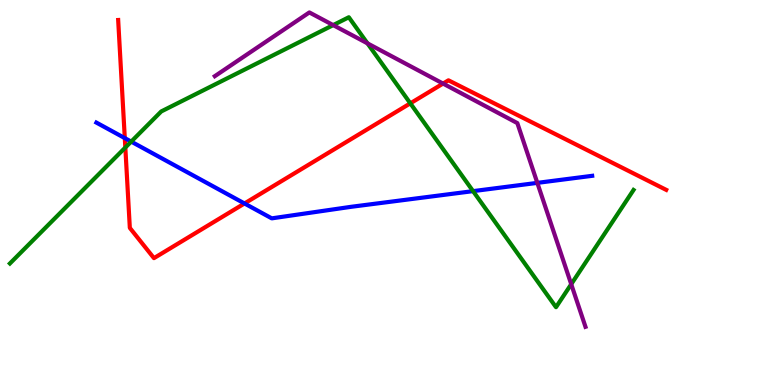[{'lines': ['blue', 'red'], 'intersections': [{'x': 1.61, 'y': 6.41}, {'x': 3.15, 'y': 4.72}]}, {'lines': ['green', 'red'], 'intersections': [{'x': 1.62, 'y': 6.17}, {'x': 5.29, 'y': 7.32}]}, {'lines': ['purple', 'red'], 'intersections': [{'x': 5.72, 'y': 7.83}]}, {'lines': ['blue', 'green'], 'intersections': [{'x': 1.69, 'y': 6.32}, {'x': 6.1, 'y': 5.04}]}, {'lines': ['blue', 'purple'], 'intersections': [{'x': 6.93, 'y': 5.25}]}, {'lines': ['green', 'purple'], 'intersections': [{'x': 4.3, 'y': 9.35}, {'x': 4.74, 'y': 8.87}, {'x': 7.37, 'y': 2.62}]}]